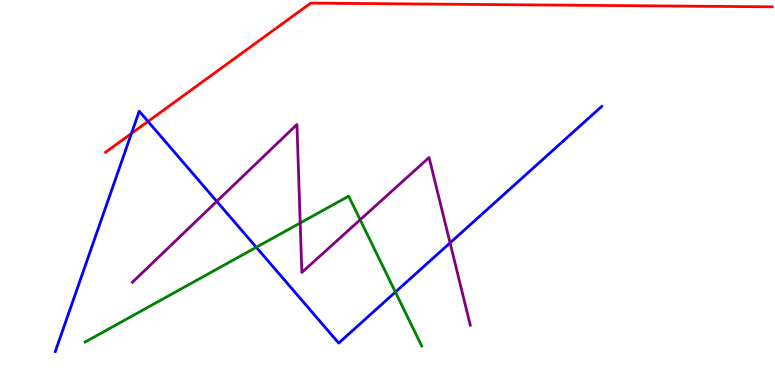[{'lines': ['blue', 'red'], 'intersections': [{'x': 1.7, 'y': 6.53}, {'x': 1.91, 'y': 6.85}]}, {'lines': ['green', 'red'], 'intersections': []}, {'lines': ['purple', 'red'], 'intersections': []}, {'lines': ['blue', 'green'], 'intersections': [{'x': 3.31, 'y': 3.58}, {'x': 5.1, 'y': 2.41}]}, {'lines': ['blue', 'purple'], 'intersections': [{'x': 2.8, 'y': 4.77}, {'x': 5.81, 'y': 3.69}]}, {'lines': ['green', 'purple'], 'intersections': [{'x': 3.87, 'y': 4.21}, {'x': 4.65, 'y': 4.29}]}]